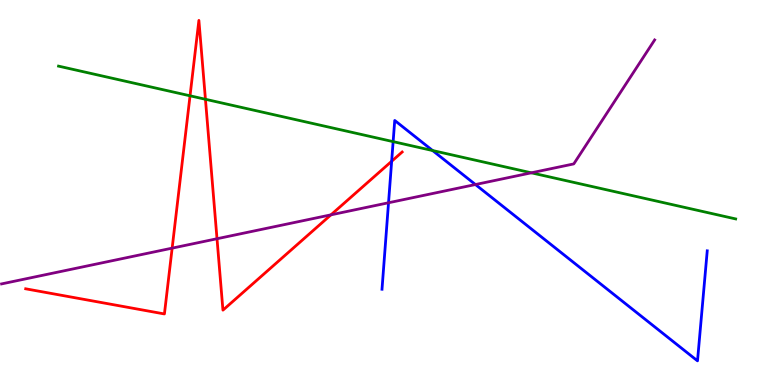[{'lines': ['blue', 'red'], 'intersections': [{'x': 5.05, 'y': 5.81}]}, {'lines': ['green', 'red'], 'intersections': [{'x': 2.45, 'y': 7.51}, {'x': 2.65, 'y': 7.42}]}, {'lines': ['purple', 'red'], 'intersections': [{'x': 2.22, 'y': 3.55}, {'x': 2.8, 'y': 3.8}, {'x': 4.27, 'y': 4.42}]}, {'lines': ['blue', 'green'], 'intersections': [{'x': 5.07, 'y': 6.32}, {'x': 5.58, 'y': 6.09}]}, {'lines': ['blue', 'purple'], 'intersections': [{'x': 5.01, 'y': 4.73}, {'x': 6.13, 'y': 5.21}]}, {'lines': ['green', 'purple'], 'intersections': [{'x': 6.86, 'y': 5.51}]}]